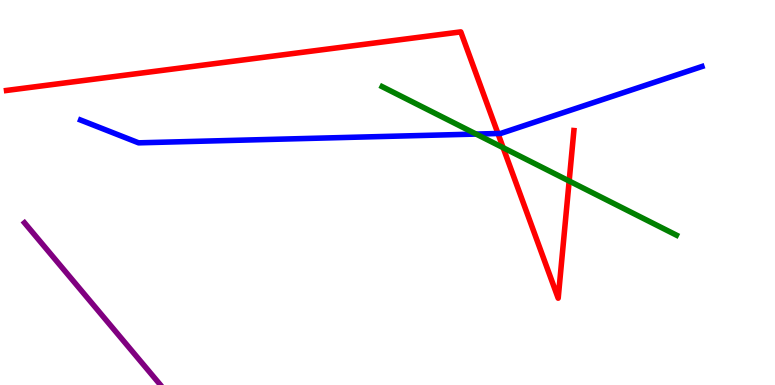[{'lines': ['blue', 'red'], 'intersections': [{'x': 6.43, 'y': 6.53}]}, {'lines': ['green', 'red'], 'intersections': [{'x': 6.49, 'y': 6.16}, {'x': 7.34, 'y': 5.3}]}, {'lines': ['purple', 'red'], 'intersections': []}, {'lines': ['blue', 'green'], 'intersections': [{'x': 6.14, 'y': 6.52}]}, {'lines': ['blue', 'purple'], 'intersections': []}, {'lines': ['green', 'purple'], 'intersections': []}]